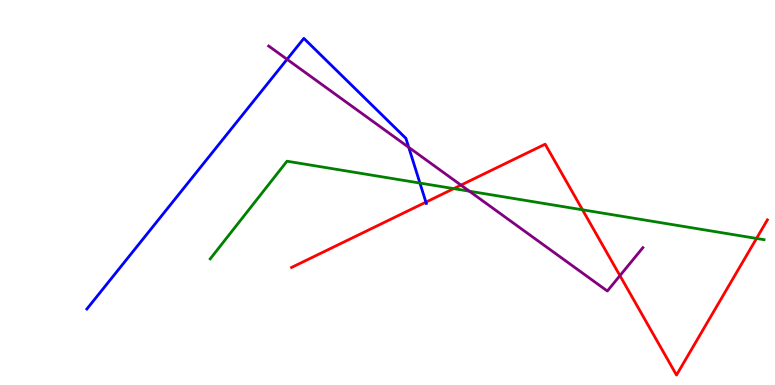[{'lines': ['blue', 'red'], 'intersections': [{'x': 5.5, 'y': 4.75}]}, {'lines': ['green', 'red'], 'intersections': [{'x': 5.85, 'y': 5.1}, {'x': 7.52, 'y': 4.55}, {'x': 9.76, 'y': 3.81}]}, {'lines': ['purple', 'red'], 'intersections': [{'x': 5.95, 'y': 5.19}, {'x': 8.0, 'y': 2.84}]}, {'lines': ['blue', 'green'], 'intersections': [{'x': 5.42, 'y': 5.25}]}, {'lines': ['blue', 'purple'], 'intersections': [{'x': 3.7, 'y': 8.46}, {'x': 5.27, 'y': 6.17}]}, {'lines': ['green', 'purple'], 'intersections': [{'x': 6.06, 'y': 5.03}]}]